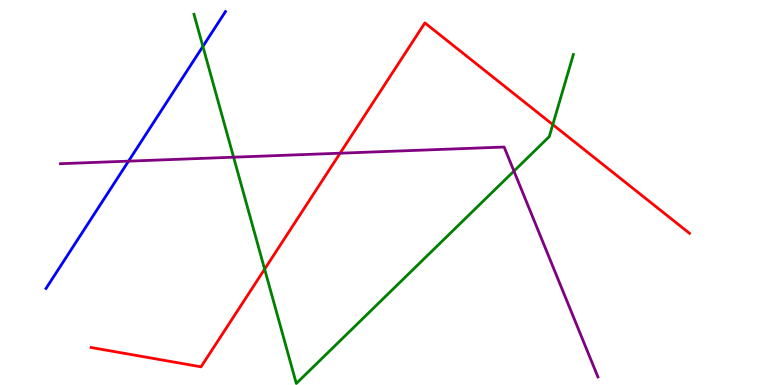[{'lines': ['blue', 'red'], 'intersections': []}, {'lines': ['green', 'red'], 'intersections': [{'x': 3.41, 'y': 3.01}, {'x': 7.13, 'y': 6.76}]}, {'lines': ['purple', 'red'], 'intersections': [{'x': 4.39, 'y': 6.02}]}, {'lines': ['blue', 'green'], 'intersections': [{'x': 2.62, 'y': 8.79}]}, {'lines': ['blue', 'purple'], 'intersections': [{'x': 1.66, 'y': 5.81}]}, {'lines': ['green', 'purple'], 'intersections': [{'x': 3.01, 'y': 5.92}, {'x': 6.63, 'y': 5.56}]}]